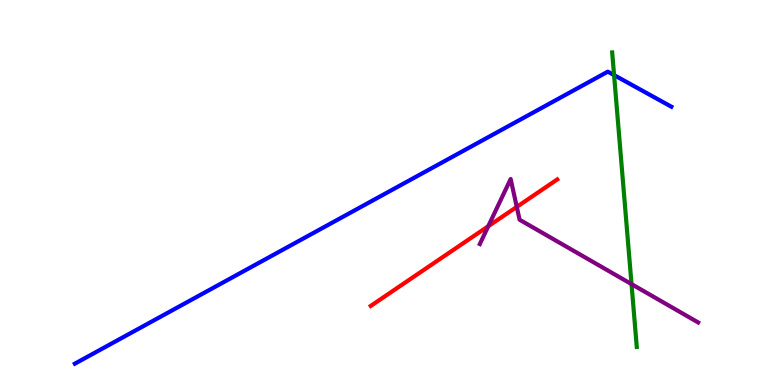[{'lines': ['blue', 'red'], 'intersections': []}, {'lines': ['green', 'red'], 'intersections': []}, {'lines': ['purple', 'red'], 'intersections': [{'x': 6.3, 'y': 4.12}, {'x': 6.67, 'y': 4.63}]}, {'lines': ['blue', 'green'], 'intersections': [{'x': 7.92, 'y': 8.05}]}, {'lines': ['blue', 'purple'], 'intersections': []}, {'lines': ['green', 'purple'], 'intersections': [{'x': 8.15, 'y': 2.62}]}]